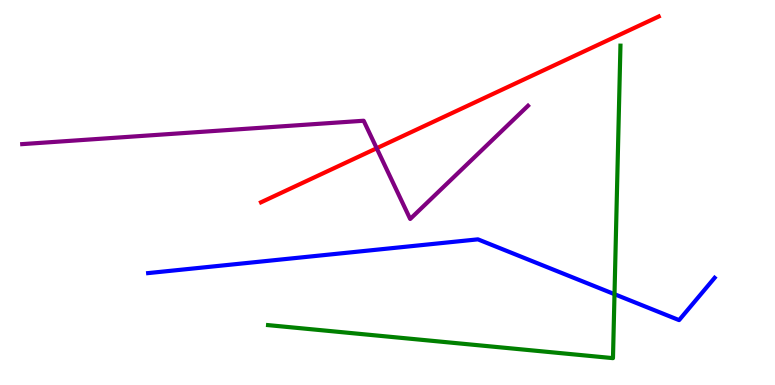[{'lines': ['blue', 'red'], 'intersections': []}, {'lines': ['green', 'red'], 'intersections': []}, {'lines': ['purple', 'red'], 'intersections': [{'x': 4.86, 'y': 6.15}]}, {'lines': ['blue', 'green'], 'intersections': [{'x': 7.93, 'y': 2.36}]}, {'lines': ['blue', 'purple'], 'intersections': []}, {'lines': ['green', 'purple'], 'intersections': []}]